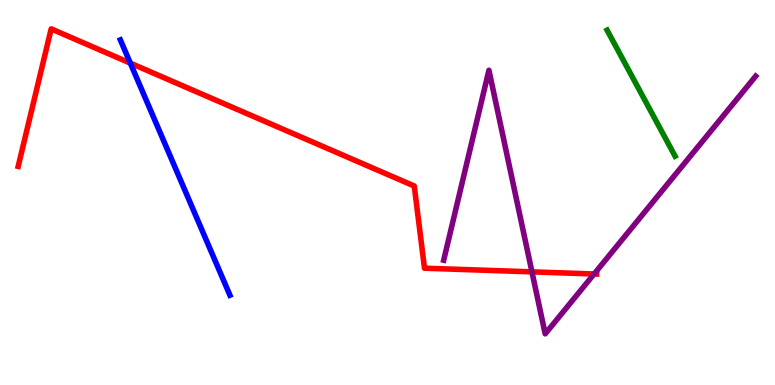[{'lines': ['blue', 'red'], 'intersections': [{'x': 1.68, 'y': 8.36}]}, {'lines': ['green', 'red'], 'intersections': []}, {'lines': ['purple', 'red'], 'intersections': [{'x': 6.86, 'y': 2.94}, {'x': 7.67, 'y': 2.88}]}, {'lines': ['blue', 'green'], 'intersections': []}, {'lines': ['blue', 'purple'], 'intersections': []}, {'lines': ['green', 'purple'], 'intersections': []}]